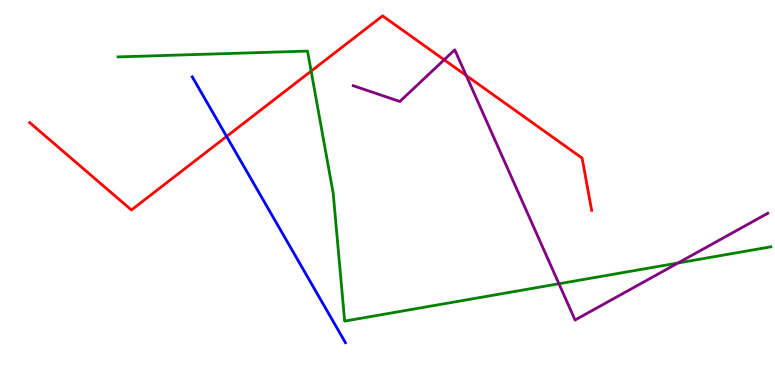[{'lines': ['blue', 'red'], 'intersections': [{'x': 2.92, 'y': 6.46}]}, {'lines': ['green', 'red'], 'intersections': [{'x': 4.01, 'y': 8.15}]}, {'lines': ['purple', 'red'], 'intersections': [{'x': 5.73, 'y': 8.45}, {'x': 6.02, 'y': 8.04}]}, {'lines': ['blue', 'green'], 'intersections': []}, {'lines': ['blue', 'purple'], 'intersections': []}, {'lines': ['green', 'purple'], 'intersections': [{'x': 7.21, 'y': 2.63}, {'x': 8.75, 'y': 3.17}]}]